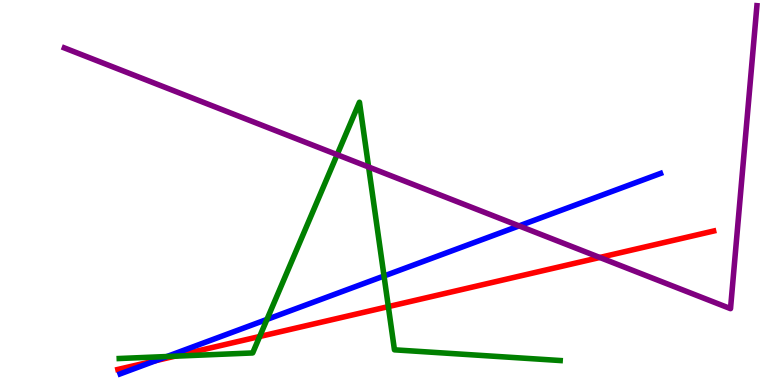[{'lines': ['blue', 'red'], 'intersections': [{'x': 2.01, 'y': 0.633}]}, {'lines': ['green', 'red'], 'intersections': [{'x': 2.26, 'y': 0.748}, {'x': 3.35, 'y': 1.26}, {'x': 5.01, 'y': 2.04}]}, {'lines': ['purple', 'red'], 'intersections': [{'x': 7.74, 'y': 3.31}]}, {'lines': ['blue', 'green'], 'intersections': [{'x': 2.15, 'y': 0.74}, {'x': 3.44, 'y': 1.7}, {'x': 4.96, 'y': 2.83}]}, {'lines': ['blue', 'purple'], 'intersections': [{'x': 6.7, 'y': 4.13}]}, {'lines': ['green', 'purple'], 'intersections': [{'x': 4.35, 'y': 5.98}, {'x': 4.76, 'y': 5.66}]}]